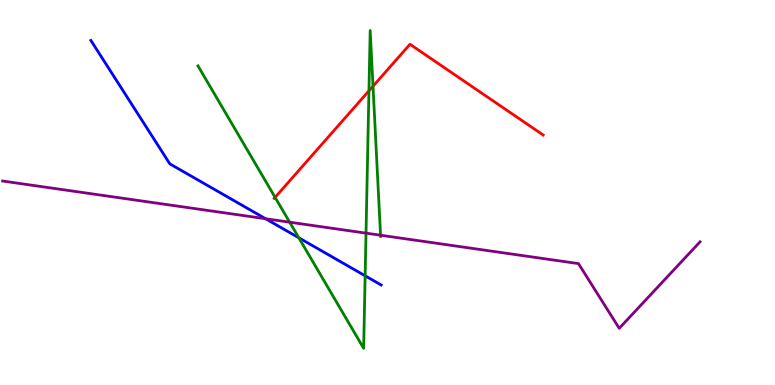[{'lines': ['blue', 'red'], 'intersections': []}, {'lines': ['green', 'red'], 'intersections': [{'x': 3.55, 'y': 4.87}, {'x': 4.76, 'y': 7.64}, {'x': 4.81, 'y': 7.76}]}, {'lines': ['purple', 'red'], 'intersections': []}, {'lines': ['blue', 'green'], 'intersections': [{'x': 3.86, 'y': 3.82}, {'x': 4.71, 'y': 2.84}]}, {'lines': ['blue', 'purple'], 'intersections': [{'x': 3.43, 'y': 4.32}]}, {'lines': ['green', 'purple'], 'intersections': [{'x': 3.74, 'y': 4.23}, {'x': 4.72, 'y': 3.94}, {'x': 4.91, 'y': 3.89}]}]